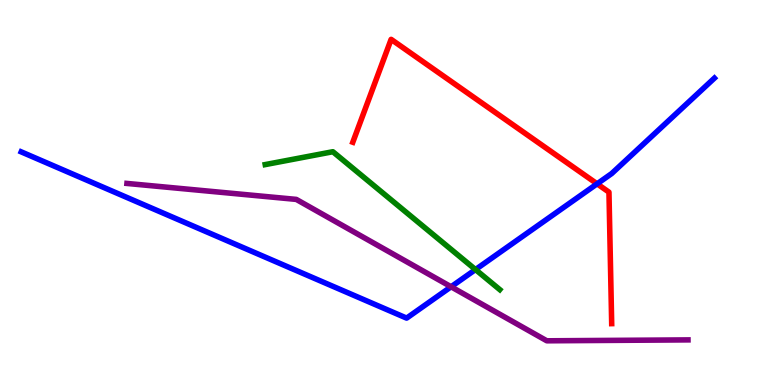[{'lines': ['blue', 'red'], 'intersections': [{'x': 7.7, 'y': 5.23}]}, {'lines': ['green', 'red'], 'intersections': []}, {'lines': ['purple', 'red'], 'intersections': []}, {'lines': ['blue', 'green'], 'intersections': [{'x': 6.14, 'y': 3.0}]}, {'lines': ['blue', 'purple'], 'intersections': [{'x': 5.82, 'y': 2.55}]}, {'lines': ['green', 'purple'], 'intersections': []}]